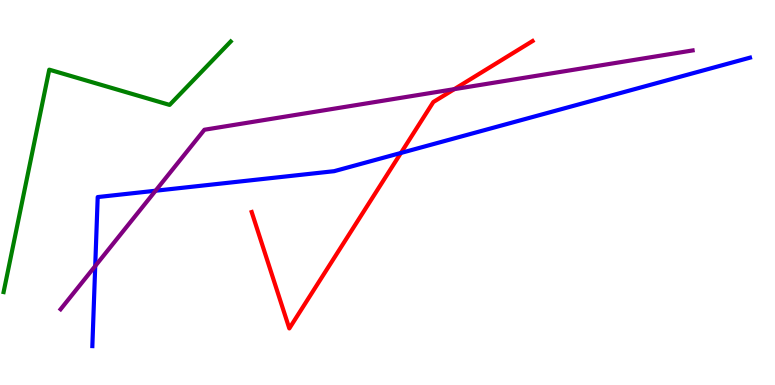[{'lines': ['blue', 'red'], 'intersections': [{'x': 5.17, 'y': 6.03}]}, {'lines': ['green', 'red'], 'intersections': []}, {'lines': ['purple', 'red'], 'intersections': [{'x': 5.86, 'y': 7.68}]}, {'lines': ['blue', 'green'], 'intersections': []}, {'lines': ['blue', 'purple'], 'intersections': [{'x': 1.23, 'y': 3.09}, {'x': 2.01, 'y': 5.05}]}, {'lines': ['green', 'purple'], 'intersections': []}]